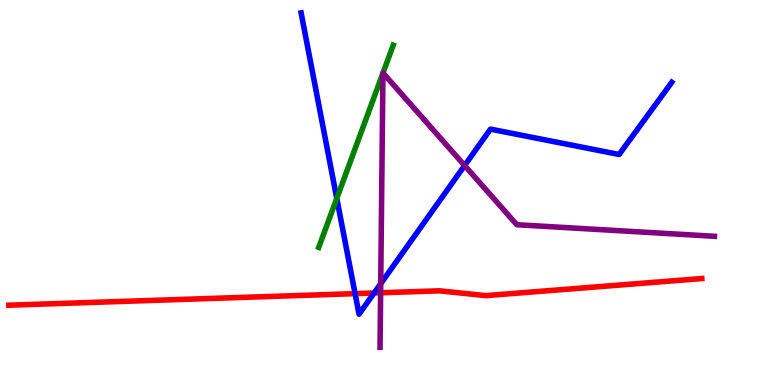[{'lines': ['blue', 'red'], 'intersections': [{'x': 4.58, 'y': 2.37}, {'x': 4.83, 'y': 2.39}]}, {'lines': ['green', 'red'], 'intersections': []}, {'lines': ['purple', 'red'], 'intersections': [{'x': 4.91, 'y': 2.4}]}, {'lines': ['blue', 'green'], 'intersections': [{'x': 4.35, 'y': 4.85}]}, {'lines': ['blue', 'purple'], 'intersections': [{'x': 4.91, 'y': 2.63}, {'x': 6.0, 'y': 5.7}]}, {'lines': ['green', 'purple'], 'intersections': [{'x': 4.94, 'y': 8.1}, {'x': 4.94, 'y': 8.1}]}]